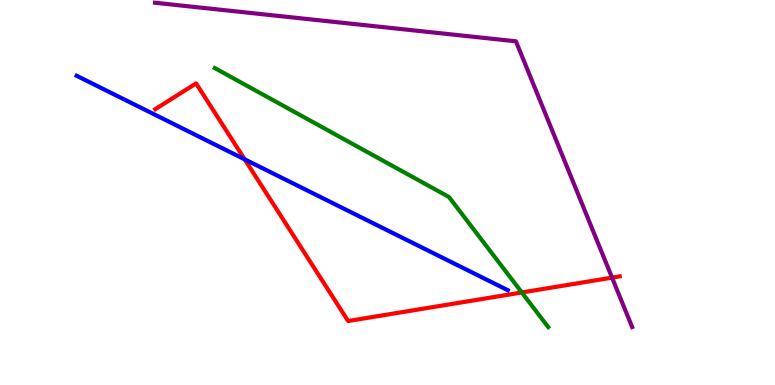[{'lines': ['blue', 'red'], 'intersections': [{'x': 3.16, 'y': 5.86}]}, {'lines': ['green', 'red'], 'intersections': [{'x': 6.73, 'y': 2.4}]}, {'lines': ['purple', 'red'], 'intersections': [{'x': 7.9, 'y': 2.79}]}, {'lines': ['blue', 'green'], 'intersections': []}, {'lines': ['blue', 'purple'], 'intersections': []}, {'lines': ['green', 'purple'], 'intersections': []}]